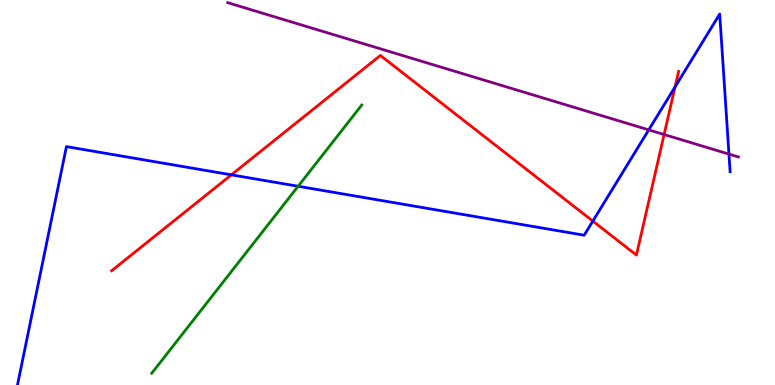[{'lines': ['blue', 'red'], 'intersections': [{'x': 2.99, 'y': 5.46}, {'x': 7.65, 'y': 4.26}, {'x': 8.71, 'y': 7.74}]}, {'lines': ['green', 'red'], 'intersections': []}, {'lines': ['purple', 'red'], 'intersections': [{'x': 8.57, 'y': 6.51}]}, {'lines': ['blue', 'green'], 'intersections': [{'x': 3.85, 'y': 5.16}]}, {'lines': ['blue', 'purple'], 'intersections': [{'x': 8.37, 'y': 6.63}, {'x': 9.41, 'y': 6.0}]}, {'lines': ['green', 'purple'], 'intersections': []}]